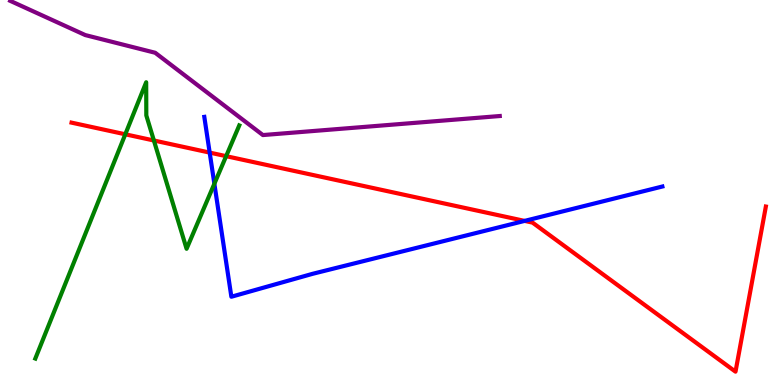[{'lines': ['blue', 'red'], 'intersections': [{'x': 2.71, 'y': 6.04}, {'x': 6.77, 'y': 4.26}]}, {'lines': ['green', 'red'], 'intersections': [{'x': 1.62, 'y': 6.51}, {'x': 1.99, 'y': 6.35}, {'x': 2.92, 'y': 5.94}]}, {'lines': ['purple', 'red'], 'intersections': []}, {'lines': ['blue', 'green'], 'intersections': [{'x': 2.77, 'y': 5.23}]}, {'lines': ['blue', 'purple'], 'intersections': []}, {'lines': ['green', 'purple'], 'intersections': []}]